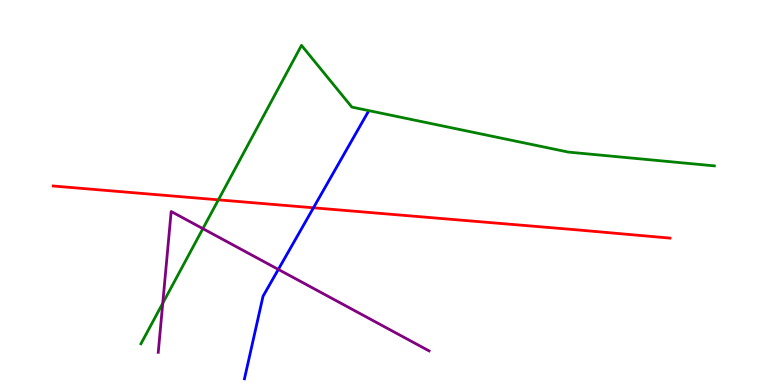[{'lines': ['blue', 'red'], 'intersections': [{'x': 4.04, 'y': 4.6}]}, {'lines': ['green', 'red'], 'intersections': [{'x': 2.82, 'y': 4.81}]}, {'lines': ['purple', 'red'], 'intersections': []}, {'lines': ['blue', 'green'], 'intersections': []}, {'lines': ['blue', 'purple'], 'intersections': [{'x': 3.59, 'y': 3.0}]}, {'lines': ['green', 'purple'], 'intersections': [{'x': 2.1, 'y': 2.12}, {'x': 2.62, 'y': 4.06}]}]